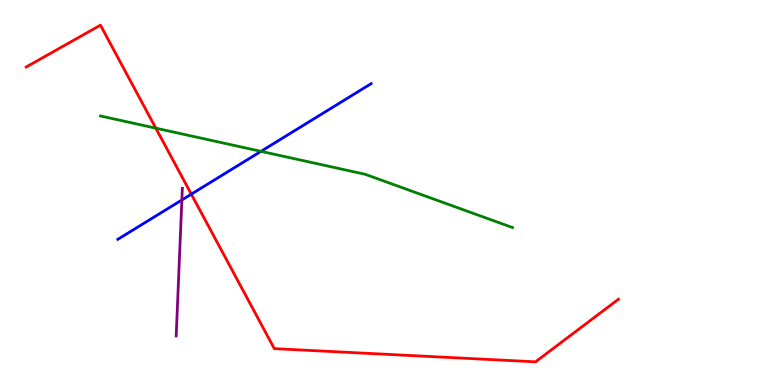[{'lines': ['blue', 'red'], 'intersections': [{'x': 2.47, 'y': 4.96}]}, {'lines': ['green', 'red'], 'intersections': [{'x': 2.01, 'y': 6.67}]}, {'lines': ['purple', 'red'], 'intersections': []}, {'lines': ['blue', 'green'], 'intersections': [{'x': 3.37, 'y': 6.07}]}, {'lines': ['blue', 'purple'], 'intersections': [{'x': 2.35, 'y': 4.81}]}, {'lines': ['green', 'purple'], 'intersections': []}]